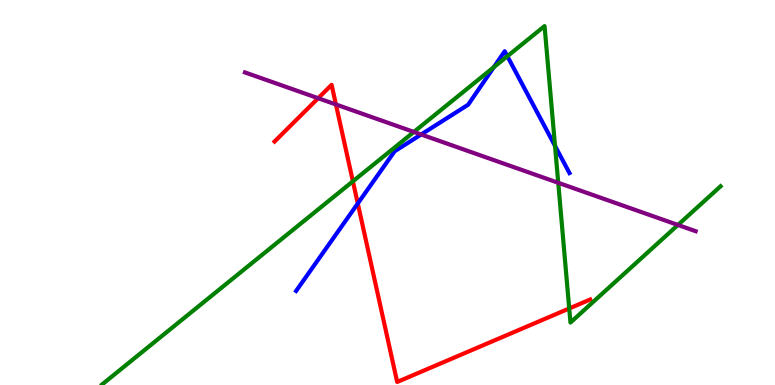[{'lines': ['blue', 'red'], 'intersections': [{'x': 4.62, 'y': 4.71}]}, {'lines': ['green', 'red'], 'intersections': [{'x': 4.55, 'y': 5.29}, {'x': 7.34, 'y': 1.99}]}, {'lines': ['purple', 'red'], 'intersections': [{'x': 4.11, 'y': 7.45}, {'x': 4.33, 'y': 7.29}]}, {'lines': ['blue', 'green'], 'intersections': [{'x': 6.37, 'y': 8.25}, {'x': 6.55, 'y': 8.54}, {'x': 7.16, 'y': 6.21}]}, {'lines': ['blue', 'purple'], 'intersections': [{'x': 5.43, 'y': 6.51}]}, {'lines': ['green', 'purple'], 'intersections': [{'x': 5.34, 'y': 6.57}, {'x': 7.2, 'y': 5.25}, {'x': 8.75, 'y': 4.16}]}]